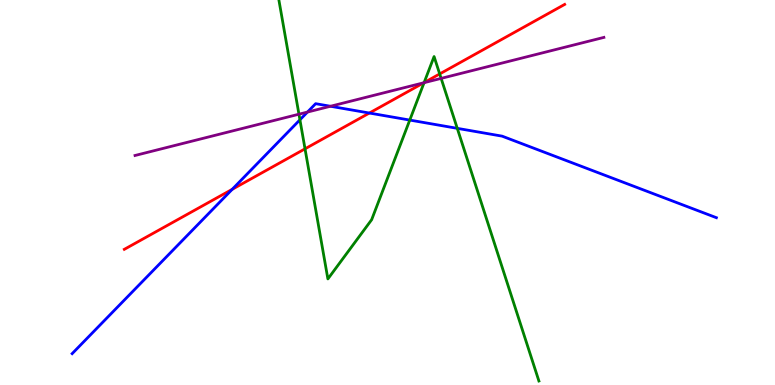[{'lines': ['blue', 'red'], 'intersections': [{'x': 3.0, 'y': 5.08}, {'x': 4.77, 'y': 7.06}]}, {'lines': ['green', 'red'], 'intersections': [{'x': 3.94, 'y': 6.13}, {'x': 5.47, 'y': 7.85}, {'x': 5.67, 'y': 8.08}]}, {'lines': ['purple', 'red'], 'intersections': [{'x': 5.47, 'y': 7.85}]}, {'lines': ['blue', 'green'], 'intersections': [{'x': 3.87, 'y': 6.89}, {'x': 5.29, 'y': 6.88}, {'x': 5.9, 'y': 6.67}]}, {'lines': ['blue', 'purple'], 'intersections': [{'x': 3.97, 'y': 7.09}, {'x': 4.26, 'y': 7.24}]}, {'lines': ['green', 'purple'], 'intersections': [{'x': 3.86, 'y': 7.03}, {'x': 5.47, 'y': 7.85}, {'x': 5.69, 'y': 7.96}]}]